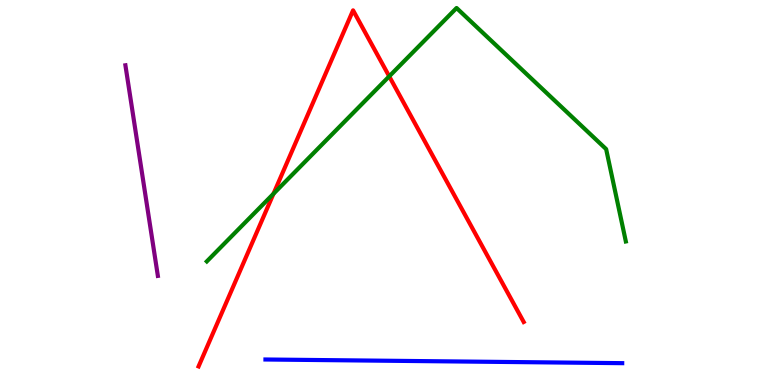[{'lines': ['blue', 'red'], 'intersections': []}, {'lines': ['green', 'red'], 'intersections': [{'x': 3.53, 'y': 4.97}, {'x': 5.02, 'y': 8.02}]}, {'lines': ['purple', 'red'], 'intersections': []}, {'lines': ['blue', 'green'], 'intersections': []}, {'lines': ['blue', 'purple'], 'intersections': []}, {'lines': ['green', 'purple'], 'intersections': []}]